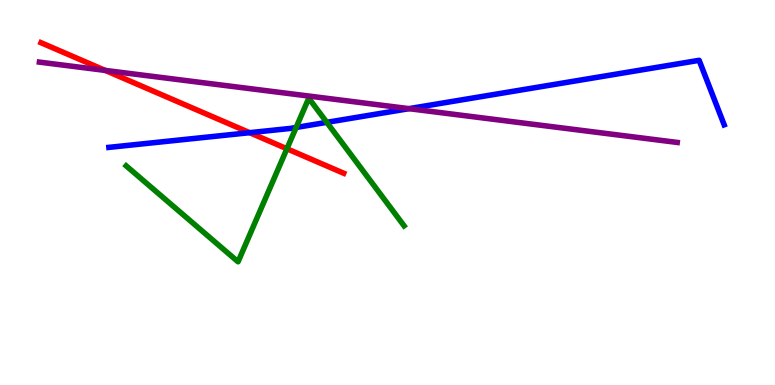[{'lines': ['blue', 'red'], 'intersections': [{'x': 3.22, 'y': 6.55}]}, {'lines': ['green', 'red'], 'intersections': [{'x': 3.7, 'y': 6.14}]}, {'lines': ['purple', 'red'], 'intersections': [{'x': 1.36, 'y': 8.17}]}, {'lines': ['blue', 'green'], 'intersections': [{'x': 3.82, 'y': 6.69}, {'x': 4.22, 'y': 6.82}]}, {'lines': ['blue', 'purple'], 'intersections': [{'x': 5.28, 'y': 7.18}]}, {'lines': ['green', 'purple'], 'intersections': []}]